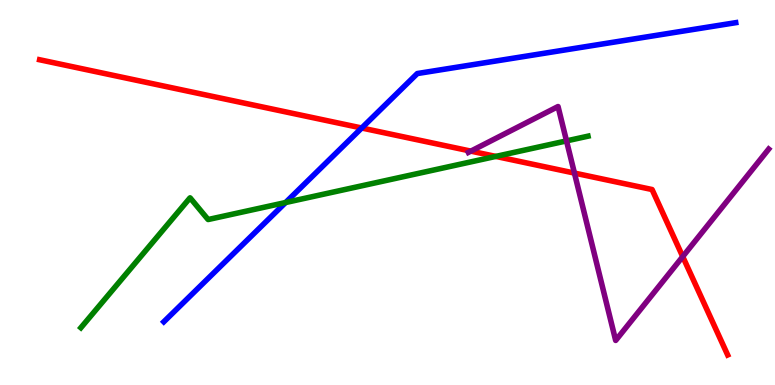[{'lines': ['blue', 'red'], 'intersections': [{'x': 4.67, 'y': 6.68}]}, {'lines': ['green', 'red'], 'intersections': [{'x': 6.4, 'y': 5.94}]}, {'lines': ['purple', 'red'], 'intersections': [{'x': 6.08, 'y': 6.07}, {'x': 7.41, 'y': 5.5}, {'x': 8.81, 'y': 3.34}]}, {'lines': ['blue', 'green'], 'intersections': [{'x': 3.69, 'y': 4.74}]}, {'lines': ['blue', 'purple'], 'intersections': []}, {'lines': ['green', 'purple'], 'intersections': [{'x': 7.31, 'y': 6.34}]}]